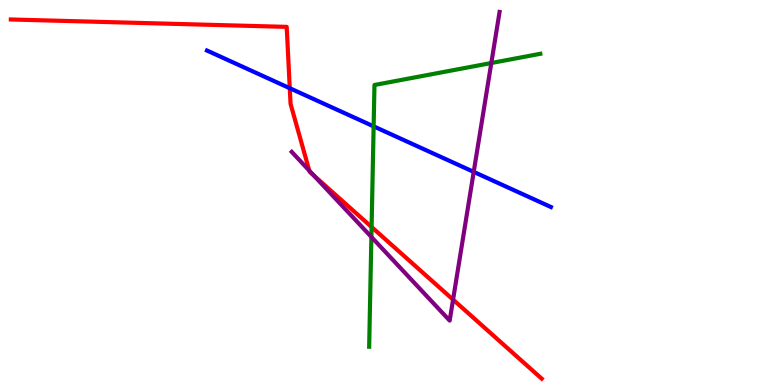[{'lines': ['blue', 'red'], 'intersections': [{'x': 3.74, 'y': 7.71}]}, {'lines': ['green', 'red'], 'intersections': [{'x': 4.79, 'y': 4.1}]}, {'lines': ['purple', 'red'], 'intersections': [{'x': 3.99, 'y': 5.57}, {'x': 4.05, 'y': 5.44}, {'x': 5.85, 'y': 2.22}]}, {'lines': ['blue', 'green'], 'intersections': [{'x': 4.82, 'y': 6.72}]}, {'lines': ['blue', 'purple'], 'intersections': [{'x': 6.11, 'y': 5.54}]}, {'lines': ['green', 'purple'], 'intersections': [{'x': 4.79, 'y': 3.84}, {'x': 6.34, 'y': 8.36}]}]